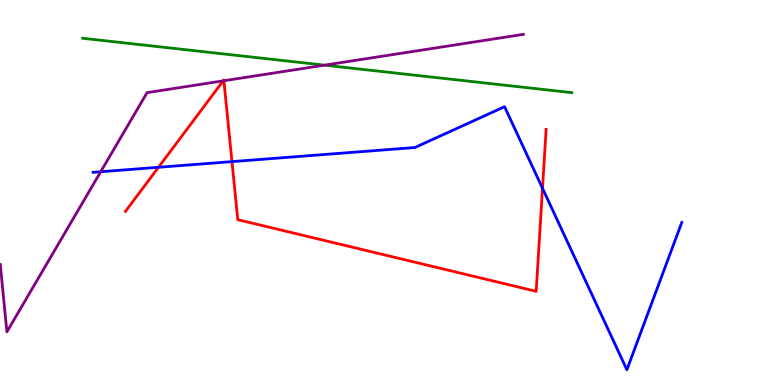[{'lines': ['blue', 'red'], 'intersections': [{'x': 2.04, 'y': 5.65}, {'x': 2.99, 'y': 5.8}, {'x': 7.0, 'y': 5.11}]}, {'lines': ['green', 'red'], 'intersections': []}, {'lines': ['purple', 'red'], 'intersections': [{'x': 2.88, 'y': 7.9}, {'x': 2.89, 'y': 7.9}]}, {'lines': ['blue', 'green'], 'intersections': []}, {'lines': ['blue', 'purple'], 'intersections': [{'x': 1.3, 'y': 5.54}]}, {'lines': ['green', 'purple'], 'intersections': [{'x': 4.19, 'y': 8.31}]}]